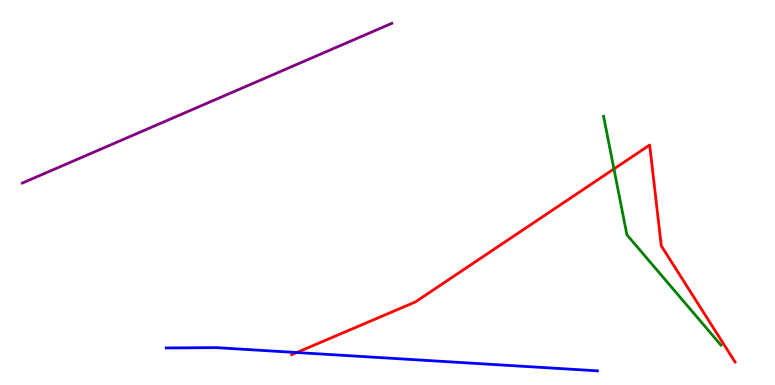[{'lines': ['blue', 'red'], 'intersections': [{'x': 3.83, 'y': 0.844}]}, {'lines': ['green', 'red'], 'intersections': [{'x': 7.92, 'y': 5.61}]}, {'lines': ['purple', 'red'], 'intersections': []}, {'lines': ['blue', 'green'], 'intersections': []}, {'lines': ['blue', 'purple'], 'intersections': []}, {'lines': ['green', 'purple'], 'intersections': []}]